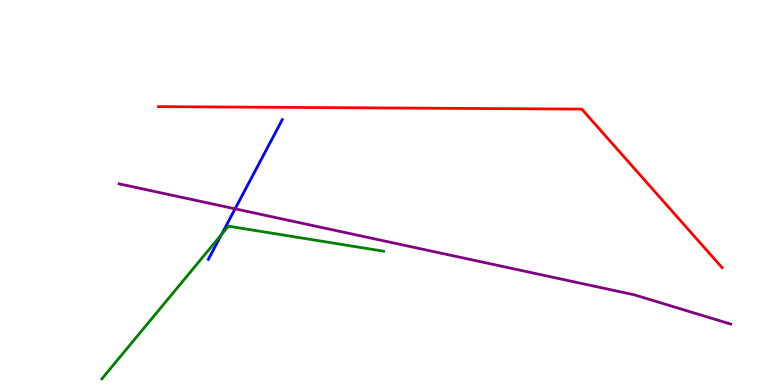[{'lines': ['blue', 'red'], 'intersections': []}, {'lines': ['green', 'red'], 'intersections': []}, {'lines': ['purple', 'red'], 'intersections': []}, {'lines': ['blue', 'green'], 'intersections': [{'x': 2.86, 'y': 3.91}]}, {'lines': ['blue', 'purple'], 'intersections': [{'x': 3.03, 'y': 4.58}]}, {'lines': ['green', 'purple'], 'intersections': []}]